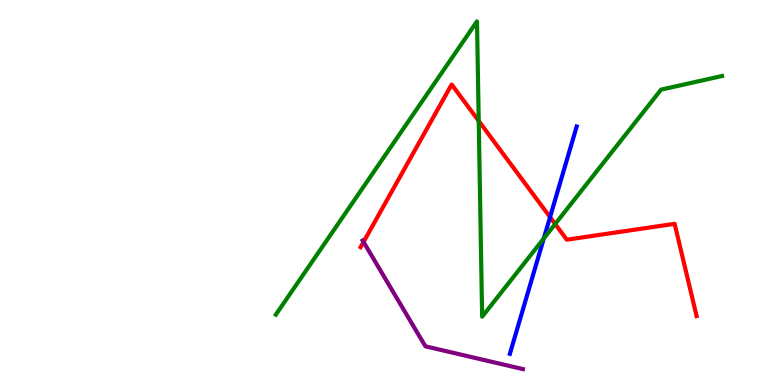[{'lines': ['blue', 'red'], 'intersections': [{'x': 7.1, 'y': 4.36}]}, {'lines': ['green', 'red'], 'intersections': [{'x': 6.18, 'y': 6.86}, {'x': 7.16, 'y': 4.18}]}, {'lines': ['purple', 'red'], 'intersections': [{'x': 4.69, 'y': 3.71}]}, {'lines': ['blue', 'green'], 'intersections': [{'x': 7.02, 'y': 3.81}]}, {'lines': ['blue', 'purple'], 'intersections': []}, {'lines': ['green', 'purple'], 'intersections': []}]